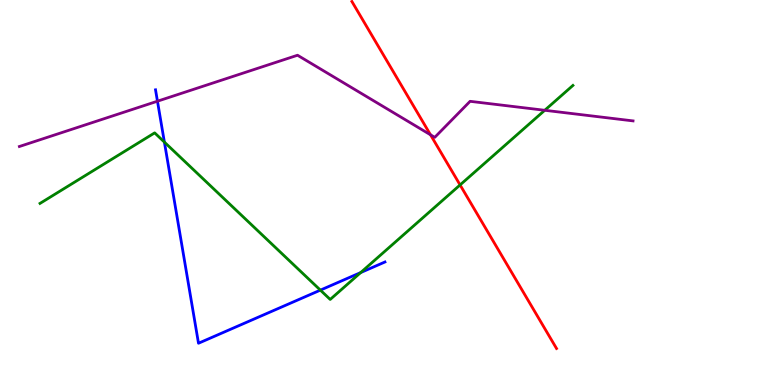[{'lines': ['blue', 'red'], 'intersections': []}, {'lines': ['green', 'red'], 'intersections': [{'x': 5.94, 'y': 5.2}]}, {'lines': ['purple', 'red'], 'intersections': [{'x': 5.56, 'y': 6.5}]}, {'lines': ['blue', 'green'], 'intersections': [{'x': 2.12, 'y': 6.31}, {'x': 4.13, 'y': 2.46}, {'x': 4.65, 'y': 2.92}]}, {'lines': ['blue', 'purple'], 'intersections': [{'x': 2.03, 'y': 7.37}]}, {'lines': ['green', 'purple'], 'intersections': [{'x': 7.03, 'y': 7.14}]}]